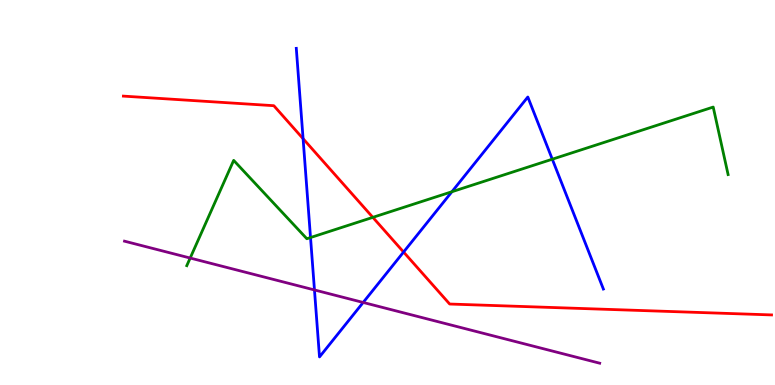[{'lines': ['blue', 'red'], 'intersections': [{'x': 3.91, 'y': 6.4}, {'x': 5.21, 'y': 3.45}]}, {'lines': ['green', 'red'], 'intersections': [{'x': 4.81, 'y': 4.35}]}, {'lines': ['purple', 'red'], 'intersections': []}, {'lines': ['blue', 'green'], 'intersections': [{'x': 4.01, 'y': 3.83}, {'x': 5.83, 'y': 5.02}, {'x': 7.13, 'y': 5.86}]}, {'lines': ['blue', 'purple'], 'intersections': [{'x': 4.06, 'y': 2.47}, {'x': 4.69, 'y': 2.14}]}, {'lines': ['green', 'purple'], 'intersections': [{'x': 2.45, 'y': 3.3}]}]